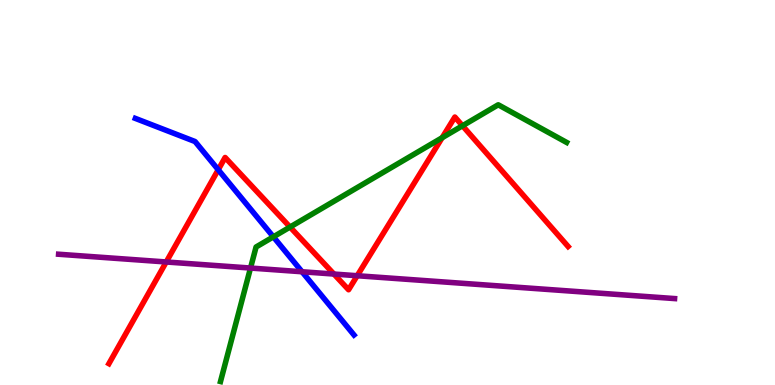[{'lines': ['blue', 'red'], 'intersections': [{'x': 2.82, 'y': 5.59}]}, {'lines': ['green', 'red'], 'intersections': [{'x': 3.74, 'y': 4.1}, {'x': 5.71, 'y': 6.42}, {'x': 5.97, 'y': 6.73}]}, {'lines': ['purple', 'red'], 'intersections': [{'x': 2.14, 'y': 3.2}, {'x': 4.31, 'y': 2.88}, {'x': 4.61, 'y': 2.84}]}, {'lines': ['blue', 'green'], 'intersections': [{'x': 3.53, 'y': 3.85}]}, {'lines': ['blue', 'purple'], 'intersections': [{'x': 3.9, 'y': 2.94}]}, {'lines': ['green', 'purple'], 'intersections': [{'x': 3.23, 'y': 3.04}]}]